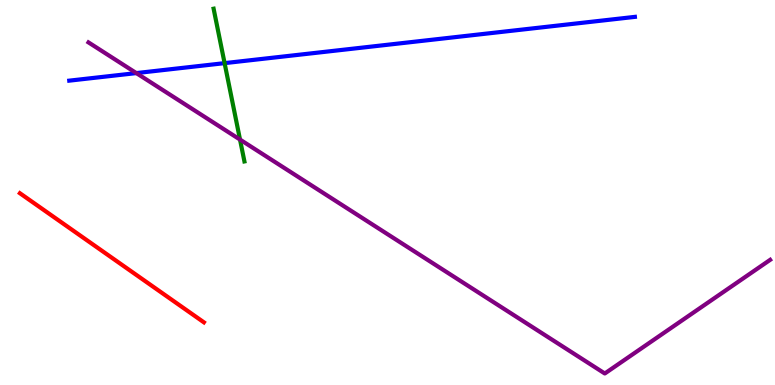[{'lines': ['blue', 'red'], 'intersections': []}, {'lines': ['green', 'red'], 'intersections': []}, {'lines': ['purple', 'red'], 'intersections': []}, {'lines': ['blue', 'green'], 'intersections': [{'x': 2.9, 'y': 8.36}]}, {'lines': ['blue', 'purple'], 'intersections': [{'x': 1.76, 'y': 8.1}]}, {'lines': ['green', 'purple'], 'intersections': [{'x': 3.1, 'y': 6.37}]}]